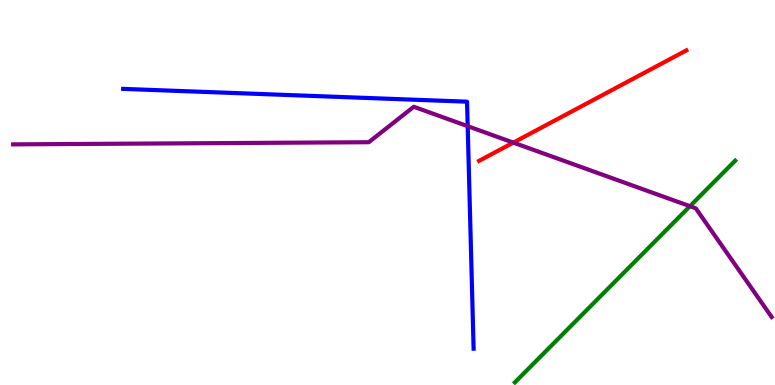[{'lines': ['blue', 'red'], 'intersections': []}, {'lines': ['green', 'red'], 'intersections': []}, {'lines': ['purple', 'red'], 'intersections': [{'x': 6.62, 'y': 6.3}]}, {'lines': ['blue', 'green'], 'intersections': []}, {'lines': ['blue', 'purple'], 'intersections': [{'x': 6.03, 'y': 6.72}]}, {'lines': ['green', 'purple'], 'intersections': [{'x': 8.9, 'y': 4.64}]}]